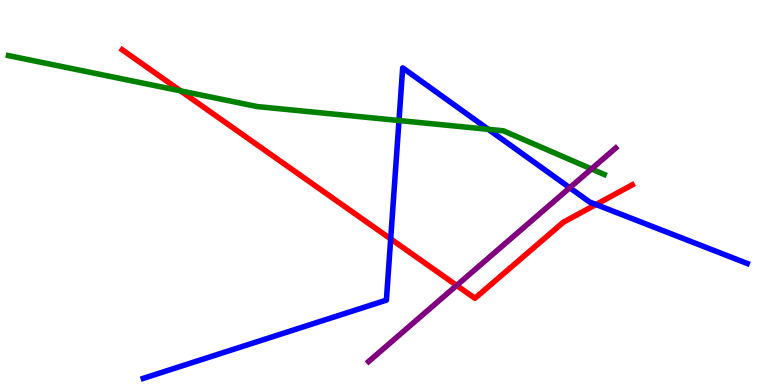[{'lines': ['blue', 'red'], 'intersections': [{'x': 5.04, 'y': 3.79}, {'x': 7.69, 'y': 4.69}]}, {'lines': ['green', 'red'], 'intersections': [{'x': 2.33, 'y': 7.64}]}, {'lines': ['purple', 'red'], 'intersections': [{'x': 5.89, 'y': 2.59}]}, {'lines': ['blue', 'green'], 'intersections': [{'x': 5.15, 'y': 6.87}, {'x': 6.3, 'y': 6.64}]}, {'lines': ['blue', 'purple'], 'intersections': [{'x': 7.35, 'y': 5.12}]}, {'lines': ['green', 'purple'], 'intersections': [{'x': 7.63, 'y': 5.61}]}]